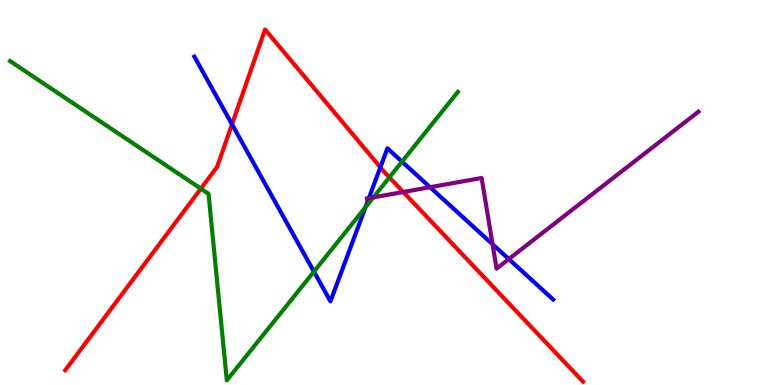[{'lines': ['blue', 'red'], 'intersections': [{'x': 2.99, 'y': 6.77}, {'x': 4.91, 'y': 5.65}]}, {'lines': ['green', 'red'], 'intersections': [{'x': 2.59, 'y': 5.1}, {'x': 5.02, 'y': 5.39}]}, {'lines': ['purple', 'red'], 'intersections': [{'x': 5.2, 'y': 5.01}]}, {'lines': ['blue', 'green'], 'intersections': [{'x': 4.05, 'y': 2.95}, {'x': 4.72, 'y': 4.62}, {'x': 5.19, 'y': 5.8}]}, {'lines': ['blue', 'purple'], 'intersections': [{'x': 4.76, 'y': 4.85}, {'x': 5.55, 'y': 5.14}, {'x': 6.36, 'y': 3.66}, {'x': 6.57, 'y': 3.27}]}, {'lines': ['green', 'purple'], 'intersections': [{'x': 4.82, 'y': 4.87}]}]